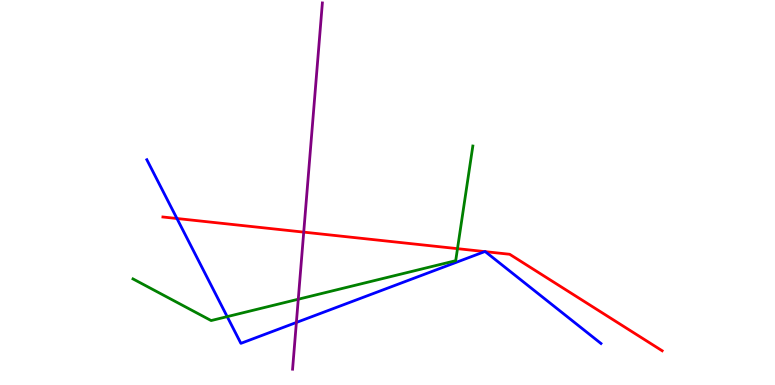[{'lines': ['blue', 'red'], 'intersections': [{'x': 2.28, 'y': 4.32}, {'x': 6.25, 'y': 3.47}, {'x': 6.26, 'y': 3.46}]}, {'lines': ['green', 'red'], 'intersections': [{'x': 5.9, 'y': 3.54}]}, {'lines': ['purple', 'red'], 'intersections': [{'x': 3.92, 'y': 3.97}]}, {'lines': ['blue', 'green'], 'intersections': [{'x': 2.93, 'y': 1.78}]}, {'lines': ['blue', 'purple'], 'intersections': [{'x': 3.82, 'y': 1.62}]}, {'lines': ['green', 'purple'], 'intersections': [{'x': 3.85, 'y': 2.23}]}]